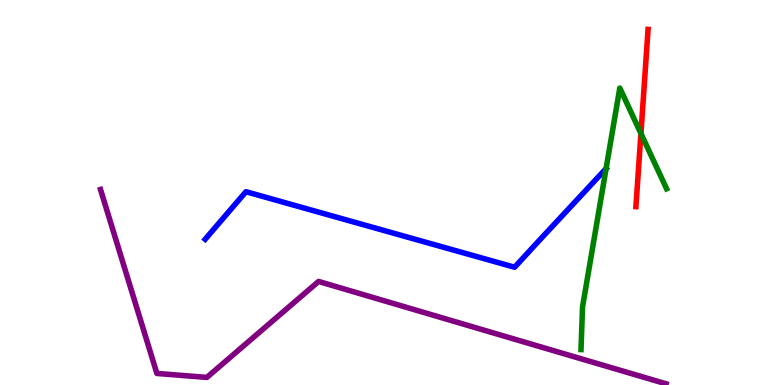[{'lines': ['blue', 'red'], 'intersections': []}, {'lines': ['green', 'red'], 'intersections': [{'x': 8.27, 'y': 6.53}]}, {'lines': ['purple', 'red'], 'intersections': []}, {'lines': ['blue', 'green'], 'intersections': [{'x': 7.82, 'y': 5.62}]}, {'lines': ['blue', 'purple'], 'intersections': []}, {'lines': ['green', 'purple'], 'intersections': []}]